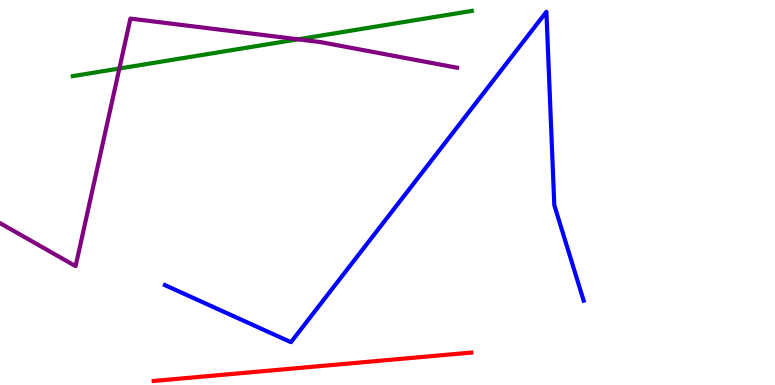[{'lines': ['blue', 'red'], 'intersections': []}, {'lines': ['green', 'red'], 'intersections': []}, {'lines': ['purple', 'red'], 'intersections': []}, {'lines': ['blue', 'green'], 'intersections': []}, {'lines': ['blue', 'purple'], 'intersections': []}, {'lines': ['green', 'purple'], 'intersections': [{'x': 1.54, 'y': 8.22}, {'x': 3.85, 'y': 8.98}]}]